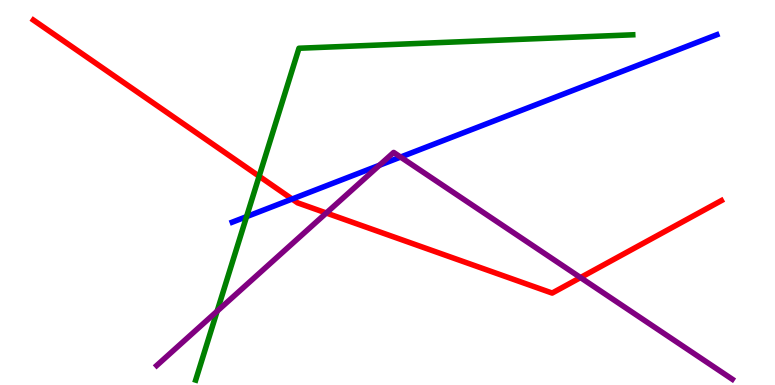[{'lines': ['blue', 'red'], 'intersections': [{'x': 3.77, 'y': 4.83}]}, {'lines': ['green', 'red'], 'intersections': [{'x': 3.34, 'y': 5.42}]}, {'lines': ['purple', 'red'], 'intersections': [{'x': 4.21, 'y': 4.47}, {'x': 7.49, 'y': 2.79}]}, {'lines': ['blue', 'green'], 'intersections': [{'x': 3.18, 'y': 4.37}]}, {'lines': ['blue', 'purple'], 'intersections': [{'x': 4.9, 'y': 5.71}, {'x': 5.17, 'y': 5.92}]}, {'lines': ['green', 'purple'], 'intersections': [{'x': 2.8, 'y': 1.92}]}]